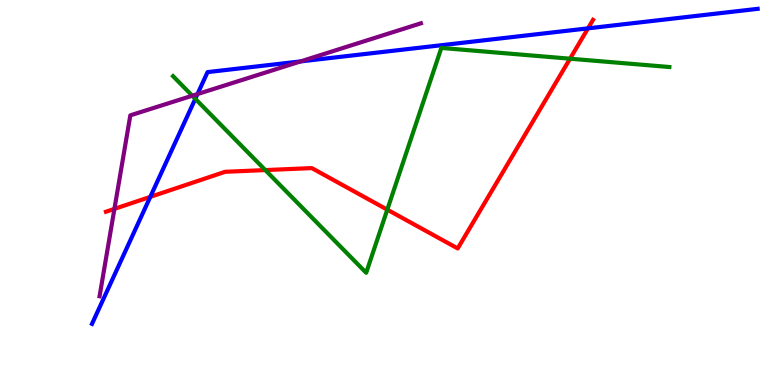[{'lines': ['blue', 'red'], 'intersections': [{'x': 1.94, 'y': 4.89}, {'x': 7.59, 'y': 9.26}]}, {'lines': ['green', 'red'], 'intersections': [{'x': 3.42, 'y': 5.58}, {'x': 5.0, 'y': 4.55}, {'x': 7.36, 'y': 8.48}]}, {'lines': ['purple', 'red'], 'intersections': [{'x': 1.48, 'y': 4.57}]}, {'lines': ['blue', 'green'], 'intersections': [{'x': 2.52, 'y': 7.43}]}, {'lines': ['blue', 'purple'], 'intersections': [{'x': 2.55, 'y': 7.56}, {'x': 3.88, 'y': 8.41}]}, {'lines': ['green', 'purple'], 'intersections': [{'x': 2.48, 'y': 7.51}]}]